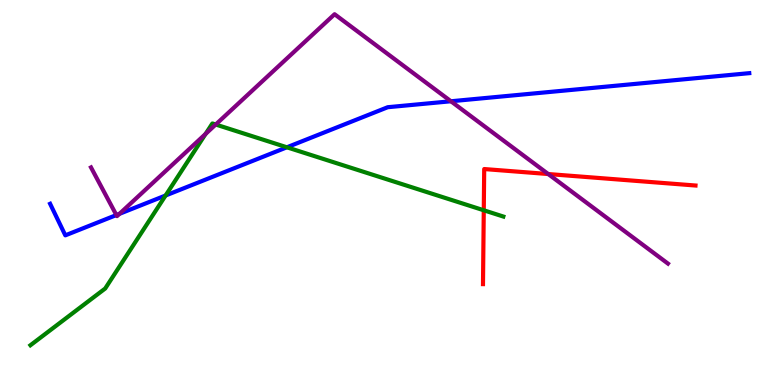[{'lines': ['blue', 'red'], 'intersections': []}, {'lines': ['green', 'red'], 'intersections': [{'x': 6.24, 'y': 4.54}]}, {'lines': ['purple', 'red'], 'intersections': [{'x': 7.07, 'y': 5.48}]}, {'lines': ['blue', 'green'], 'intersections': [{'x': 2.14, 'y': 4.92}, {'x': 3.7, 'y': 6.17}]}, {'lines': ['blue', 'purple'], 'intersections': [{'x': 1.5, 'y': 4.41}, {'x': 1.54, 'y': 4.45}, {'x': 5.82, 'y': 7.37}]}, {'lines': ['green', 'purple'], 'intersections': [{'x': 2.65, 'y': 6.52}, {'x': 2.78, 'y': 6.77}]}]